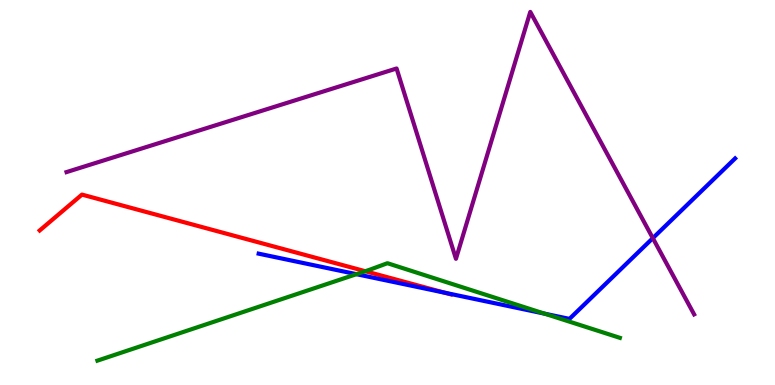[{'lines': ['blue', 'red'], 'intersections': [{'x': 5.74, 'y': 2.4}]}, {'lines': ['green', 'red'], 'intersections': [{'x': 4.71, 'y': 2.96}]}, {'lines': ['purple', 'red'], 'intersections': []}, {'lines': ['blue', 'green'], 'intersections': [{'x': 4.6, 'y': 2.88}, {'x': 7.03, 'y': 1.85}]}, {'lines': ['blue', 'purple'], 'intersections': [{'x': 8.42, 'y': 3.81}]}, {'lines': ['green', 'purple'], 'intersections': []}]